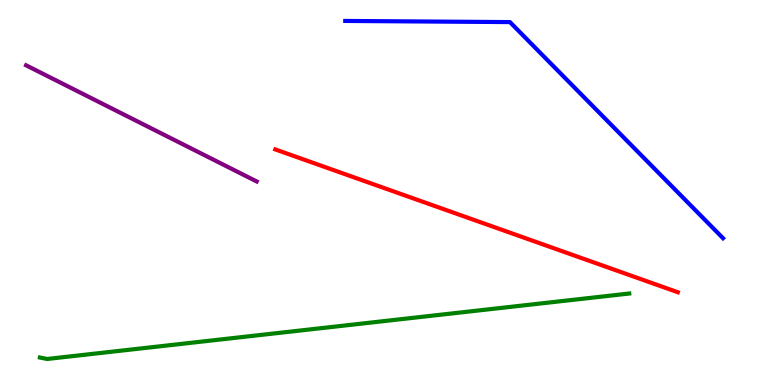[{'lines': ['blue', 'red'], 'intersections': []}, {'lines': ['green', 'red'], 'intersections': []}, {'lines': ['purple', 'red'], 'intersections': []}, {'lines': ['blue', 'green'], 'intersections': []}, {'lines': ['blue', 'purple'], 'intersections': []}, {'lines': ['green', 'purple'], 'intersections': []}]